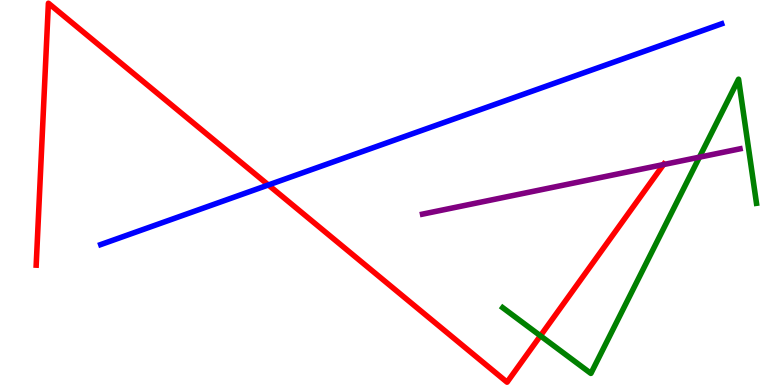[{'lines': ['blue', 'red'], 'intersections': [{'x': 3.46, 'y': 5.2}]}, {'lines': ['green', 'red'], 'intersections': [{'x': 6.97, 'y': 1.28}]}, {'lines': ['purple', 'red'], 'intersections': [{'x': 8.56, 'y': 5.73}]}, {'lines': ['blue', 'green'], 'intersections': []}, {'lines': ['blue', 'purple'], 'intersections': []}, {'lines': ['green', 'purple'], 'intersections': [{'x': 9.02, 'y': 5.92}]}]